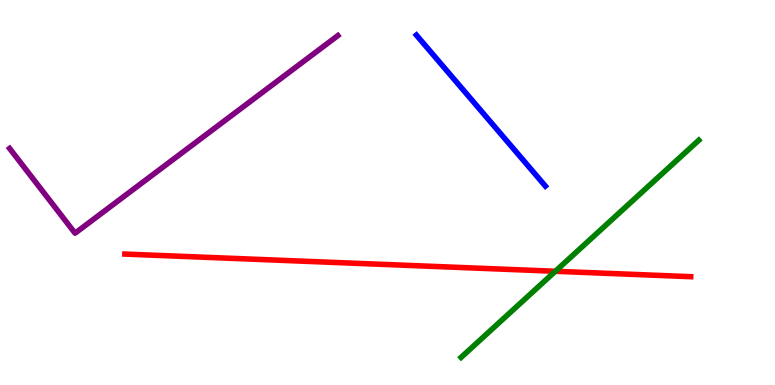[{'lines': ['blue', 'red'], 'intersections': []}, {'lines': ['green', 'red'], 'intersections': [{'x': 7.17, 'y': 2.95}]}, {'lines': ['purple', 'red'], 'intersections': []}, {'lines': ['blue', 'green'], 'intersections': []}, {'lines': ['blue', 'purple'], 'intersections': []}, {'lines': ['green', 'purple'], 'intersections': []}]